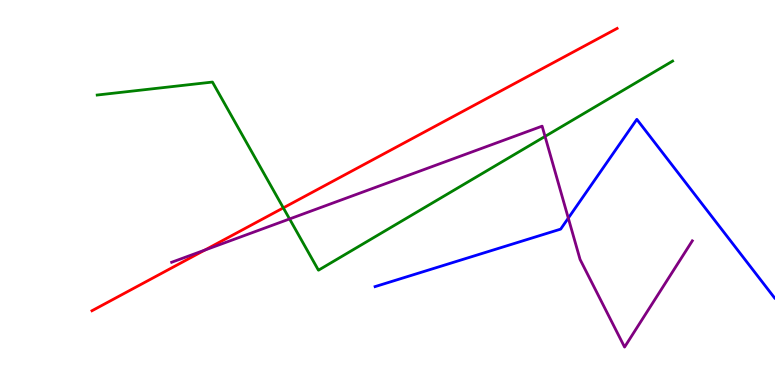[{'lines': ['blue', 'red'], 'intersections': []}, {'lines': ['green', 'red'], 'intersections': [{'x': 3.66, 'y': 4.6}]}, {'lines': ['purple', 'red'], 'intersections': [{'x': 2.64, 'y': 3.5}]}, {'lines': ['blue', 'green'], 'intersections': []}, {'lines': ['blue', 'purple'], 'intersections': [{'x': 7.33, 'y': 4.33}]}, {'lines': ['green', 'purple'], 'intersections': [{'x': 3.74, 'y': 4.31}, {'x': 7.03, 'y': 6.46}]}]